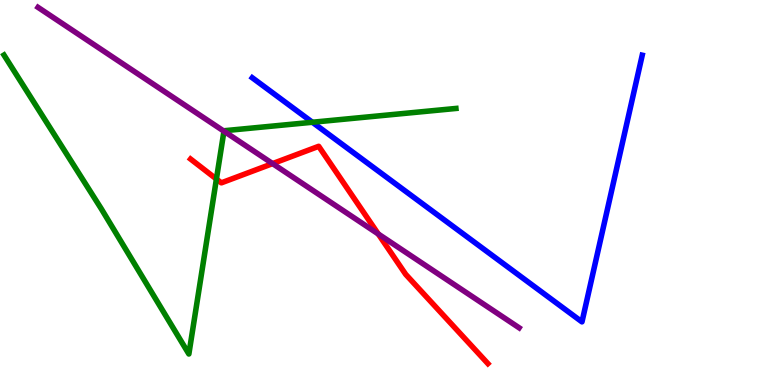[{'lines': ['blue', 'red'], 'intersections': []}, {'lines': ['green', 'red'], 'intersections': [{'x': 2.79, 'y': 5.35}]}, {'lines': ['purple', 'red'], 'intersections': [{'x': 3.52, 'y': 5.75}, {'x': 4.88, 'y': 3.92}]}, {'lines': ['blue', 'green'], 'intersections': [{'x': 4.03, 'y': 6.82}]}, {'lines': ['blue', 'purple'], 'intersections': []}, {'lines': ['green', 'purple'], 'intersections': [{'x': 2.89, 'y': 6.59}]}]